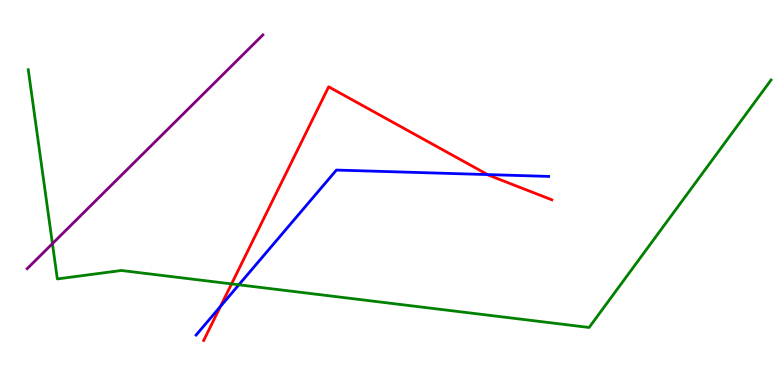[{'lines': ['blue', 'red'], 'intersections': [{'x': 2.84, 'y': 2.04}, {'x': 6.29, 'y': 5.47}]}, {'lines': ['green', 'red'], 'intersections': [{'x': 2.99, 'y': 2.63}]}, {'lines': ['purple', 'red'], 'intersections': []}, {'lines': ['blue', 'green'], 'intersections': [{'x': 3.08, 'y': 2.6}]}, {'lines': ['blue', 'purple'], 'intersections': []}, {'lines': ['green', 'purple'], 'intersections': [{'x': 0.677, 'y': 3.67}]}]